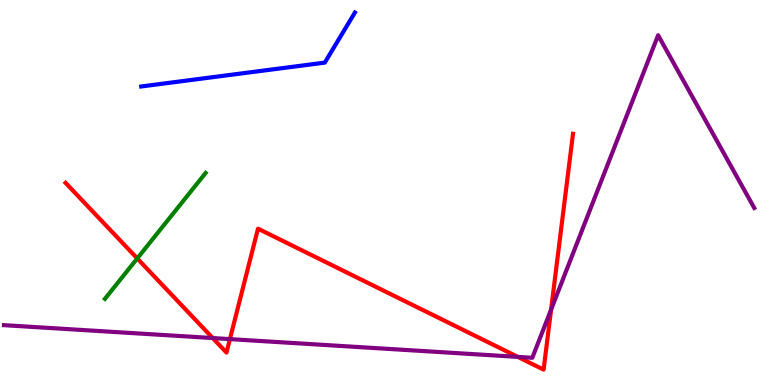[{'lines': ['blue', 'red'], 'intersections': []}, {'lines': ['green', 'red'], 'intersections': [{'x': 1.77, 'y': 3.29}]}, {'lines': ['purple', 'red'], 'intersections': [{'x': 2.74, 'y': 1.22}, {'x': 2.97, 'y': 1.19}, {'x': 6.68, 'y': 0.73}, {'x': 7.11, 'y': 1.96}]}, {'lines': ['blue', 'green'], 'intersections': []}, {'lines': ['blue', 'purple'], 'intersections': []}, {'lines': ['green', 'purple'], 'intersections': []}]